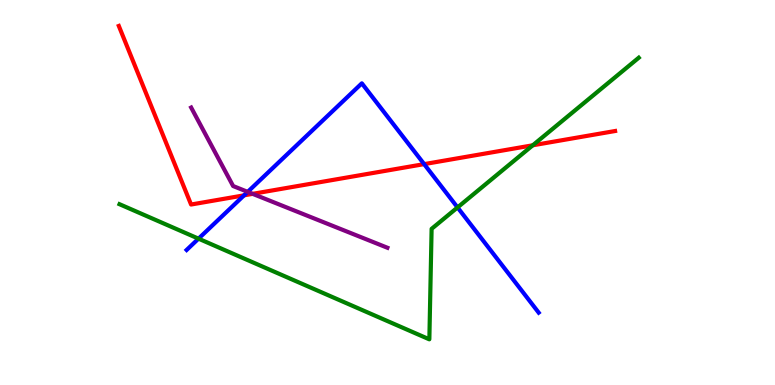[{'lines': ['blue', 'red'], 'intersections': [{'x': 3.15, 'y': 4.93}, {'x': 5.47, 'y': 5.74}]}, {'lines': ['green', 'red'], 'intersections': [{'x': 6.87, 'y': 6.23}]}, {'lines': ['purple', 'red'], 'intersections': [{'x': 3.26, 'y': 4.96}]}, {'lines': ['blue', 'green'], 'intersections': [{'x': 2.56, 'y': 3.8}, {'x': 5.9, 'y': 4.61}]}, {'lines': ['blue', 'purple'], 'intersections': [{'x': 3.2, 'y': 5.02}]}, {'lines': ['green', 'purple'], 'intersections': []}]